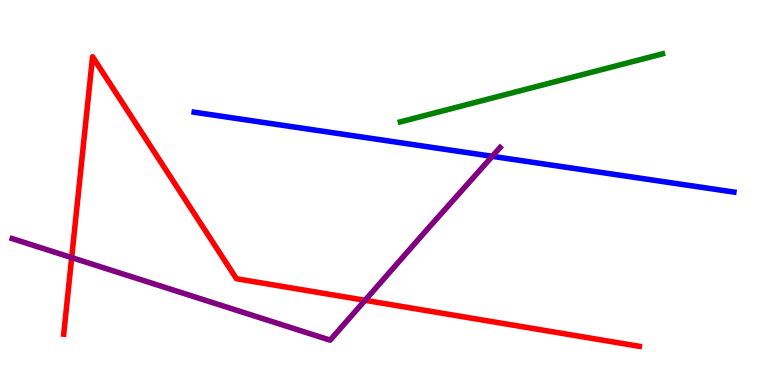[{'lines': ['blue', 'red'], 'intersections': []}, {'lines': ['green', 'red'], 'intersections': []}, {'lines': ['purple', 'red'], 'intersections': [{'x': 0.925, 'y': 3.31}, {'x': 4.71, 'y': 2.2}]}, {'lines': ['blue', 'green'], 'intersections': []}, {'lines': ['blue', 'purple'], 'intersections': [{'x': 6.35, 'y': 5.94}]}, {'lines': ['green', 'purple'], 'intersections': []}]